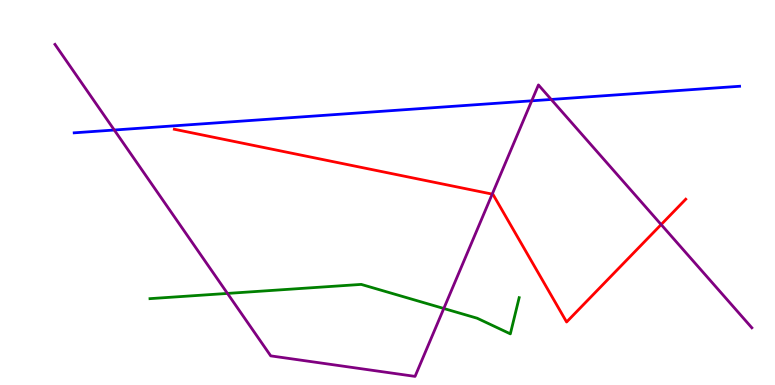[{'lines': ['blue', 'red'], 'intersections': []}, {'lines': ['green', 'red'], 'intersections': []}, {'lines': ['purple', 'red'], 'intersections': [{'x': 6.35, 'y': 4.96}, {'x': 8.53, 'y': 4.17}]}, {'lines': ['blue', 'green'], 'intersections': []}, {'lines': ['blue', 'purple'], 'intersections': [{'x': 1.47, 'y': 6.62}, {'x': 6.86, 'y': 7.38}, {'x': 7.11, 'y': 7.42}]}, {'lines': ['green', 'purple'], 'intersections': [{'x': 2.94, 'y': 2.38}, {'x': 5.73, 'y': 1.99}]}]